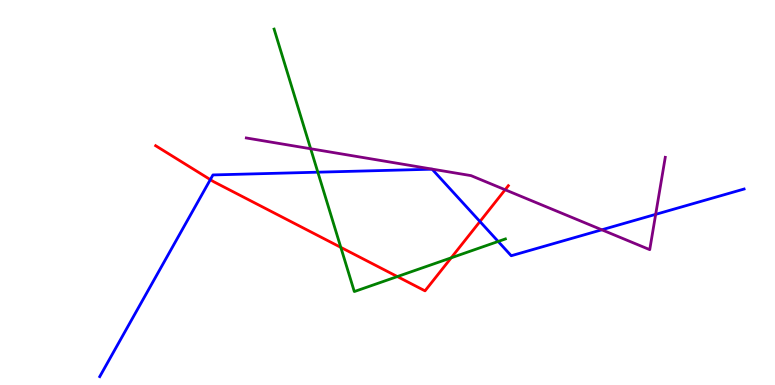[{'lines': ['blue', 'red'], 'intersections': [{'x': 2.71, 'y': 5.33}, {'x': 6.19, 'y': 4.25}]}, {'lines': ['green', 'red'], 'intersections': [{'x': 4.4, 'y': 3.57}, {'x': 5.13, 'y': 2.82}, {'x': 5.82, 'y': 3.3}]}, {'lines': ['purple', 'red'], 'intersections': [{'x': 6.52, 'y': 5.07}]}, {'lines': ['blue', 'green'], 'intersections': [{'x': 4.1, 'y': 5.53}, {'x': 6.43, 'y': 3.73}]}, {'lines': ['blue', 'purple'], 'intersections': [{'x': 7.77, 'y': 4.03}, {'x': 8.46, 'y': 4.43}]}, {'lines': ['green', 'purple'], 'intersections': [{'x': 4.01, 'y': 6.14}]}]